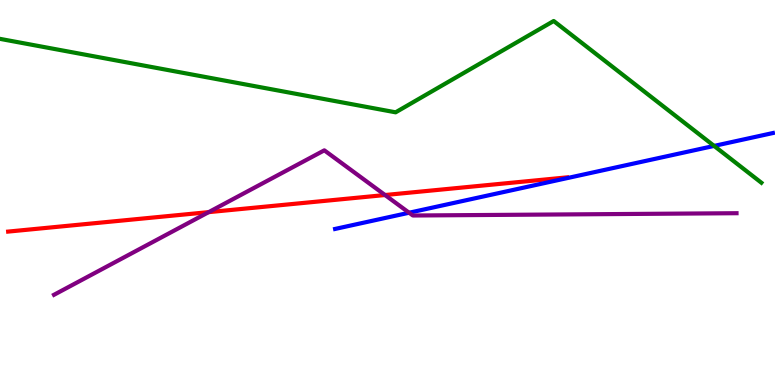[{'lines': ['blue', 'red'], 'intersections': []}, {'lines': ['green', 'red'], 'intersections': []}, {'lines': ['purple', 'red'], 'intersections': [{'x': 2.69, 'y': 4.49}, {'x': 4.97, 'y': 4.93}]}, {'lines': ['blue', 'green'], 'intersections': [{'x': 9.21, 'y': 6.21}]}, {'lines': ['blue', 'purple'], 'intersections': [{'x': 5.28, 'y': 4.47}]}, {'lines': ['green', 'purple'], 'intersections': []}]